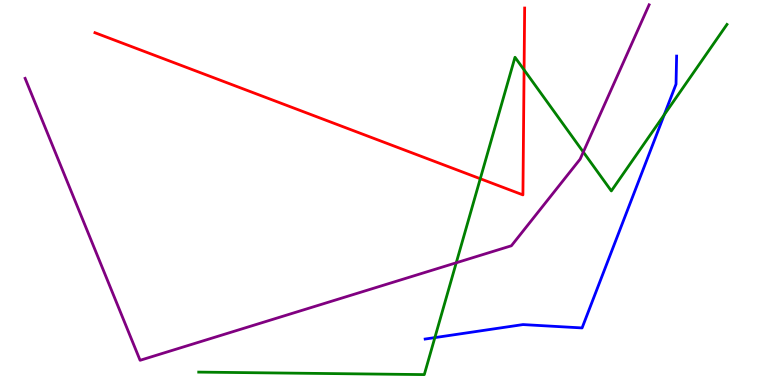[{'lines': ['blue', 'red'], 'intersections': []}, {'lines': ['green', 'red'], 'intersections': [{'x': 6.2, 'y': 5.36}, {'x': 6.76, 'y': 8.19}]}, {'lines': ['purple', 'red'], 'intersections': []}, {'lines': ['blue', 'green'], 'intersections': [{'x': 5.61, 'y': 1.23}, {'x': 8.57, 'y': 7.02}]}, {'lines': ['blue', 'purple'], 'intersections': []}, {'lines': ['green', 'purple'], 'intersections': [{'x': 5.89, 'y': 3.17}, {'x': 7.53, 'y': 6.05}]}]